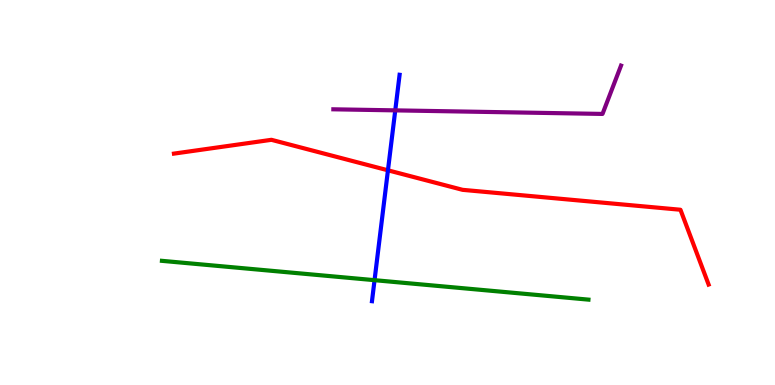[{'lines': ['blue', 'red'], 'intersections': [{'x': 5.01, 'y': 5.58}]}, {'lines': ['green', 'red'], 'intersections': []}, {'lines': ['purple', 'red'], 'intersections': []}, {'lines': ['blue', 'green'], 'intersections': [{'x': 4.83, 'y': 2.72}]}, {'lines': ['blue', 'purple'], 'intersections': [{'x': 5.1, 'y': 7.13}]}, {'lines': ['green', 'purple'], 'intersections': []}]